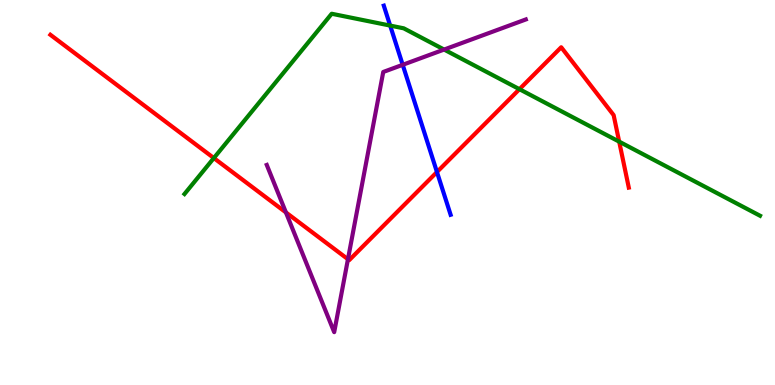[{'lines': ['blue', 'red'], 'intersections': [{'x': 5.64, 'y': 5.53}]}, {'lines': ['green', 'red'], 'intersections': [{'x': 2.76, 'y': 5.89}, {'x': 6.7, 'y': 7.68}, {'x': 7.99, 'y': 6.32}]}, {'lines': ['purple', 'red'], 'intersections': [{'x': 3.69, 'y': 4.48}, {'x': 4.49, 'y': 3.27}]}, {'lines': ['blue', 'green'], 'intersections': [{'x': 5.03, 'y': 9.34}]}, {'lines': ['blue', 'purple'], 'intersections': [{'x': 5.2, 'y': 8.32}]}, {'lines': ['green', 'purple'], 'intersections': [{'x': 5.73, 'y': 8.71}]}]